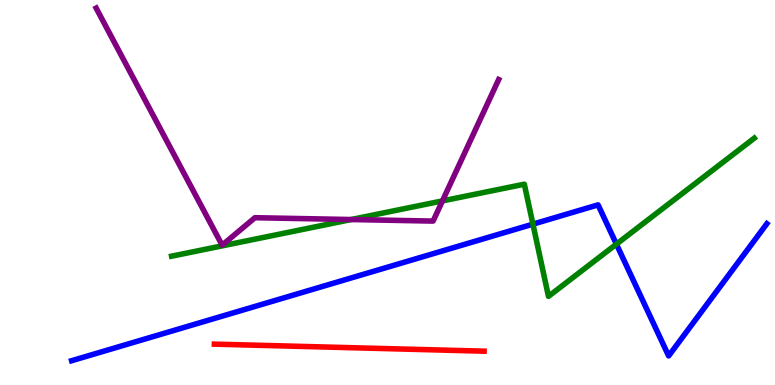[{'lines': ['blue', 'red'], 'intersections': []}, {'lines': ['green', 'red'], 'intersections': []}, {'lines': ['purple', 'red'], 'intersections': []}, {'lines': ['blue', 'green'], 'intersections': [{'x': 6.88, 'y': 4.18}, {'x': 7.95, 'y': 3.66}]}, {'lines': ['blue', 'purple'], 'intersections': []}, {'lines': ['green', 'purple'], 'intersections': [{'x': 4.53, 'y': 4.3}, {'x': 5.71, 'y': 4.78}]}]